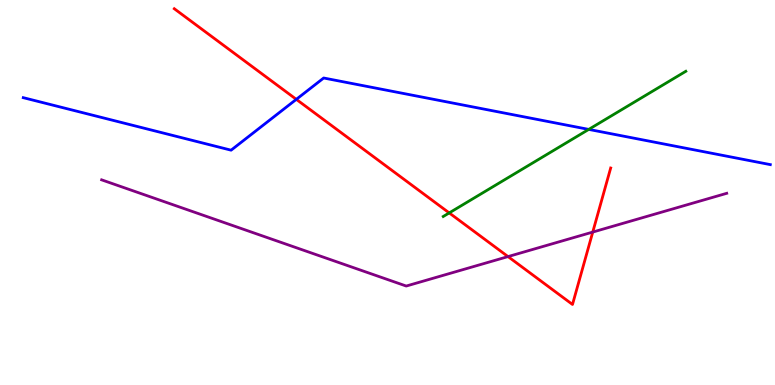[{'lines': ['blue', 'red'], 'intersections': [{'x': 3.82, 'y': 7.42}]}, {'lines': ['green', 'red'], 'intersections': [{'x': 5.8, 'y': 4.47}]}, {'lines': ['purple', 'red'], 'intersections': [{'x': 6.56, 'y': 3.34}, {'x': 7.65, 'y': 3.97}]}, {'lines': ['blue', 'green'], 'intersections': [{'x': 7.6, 'y': 6.64}]}, {'lines': ['blue', 'purple'], 'intersections': []}, {'lines': ['green', 'purple'], 'intersections': []}]